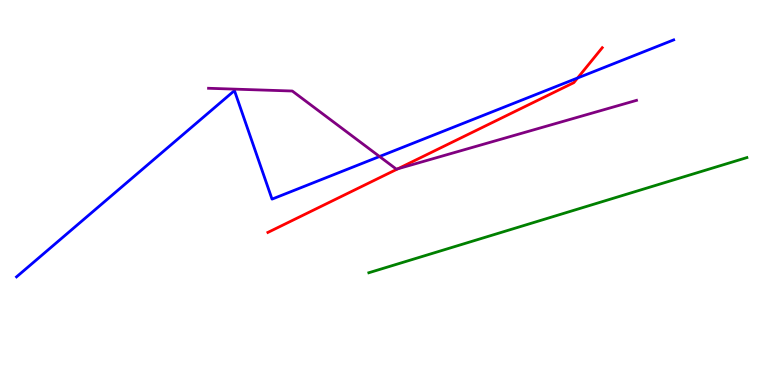[{'lines': ['blue', 'red'], 'intersections': [{'x': 7.45, 'y': 7.97}]}, {'lines': ['green', 'red'], 'intersections': []}, {'lines': ['purple', 'red'], 'intersections': [{'x': 5.13, 'y': 5.62}]}, {'lines': ['blue', 'green'], 'intersections': []}, {'lines': ['blue', 'purple'], 'intersections': [{'x': 4.9, 'y': 5.93}]}, {'lines': ['green', 'purple'], 'intersections': []}]